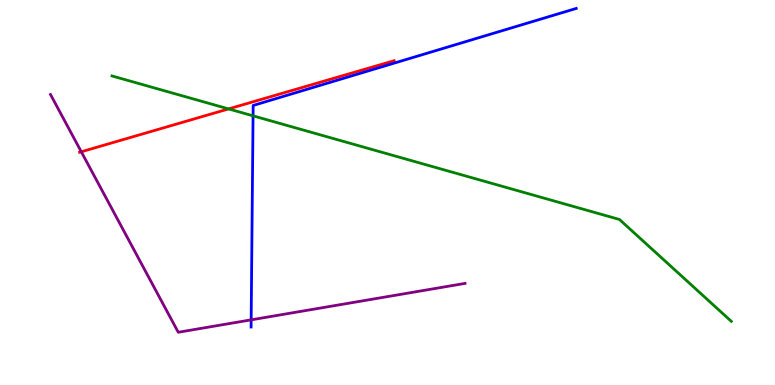[{'lines': ['blue', 'red'], 'intersections': []}, {'lines': ['green', 'red'], 'intersections': [{'x': 2.95, 'y': 7.17}]}, {'lines': ['purple', 'red'], 'intersections': [{'x': 1.05, 'y': 6.06}]}, {'lines': ['blue', 'green'], 'intersections': [{'x': 3.27, 'y': 6.99}]}, {'lines': ['blue', 'purple'], 'intersections': [{'x': 3.24, 'y': 1.69}]}, {'lines': ['green', 'purple'], 'intersections': []}]